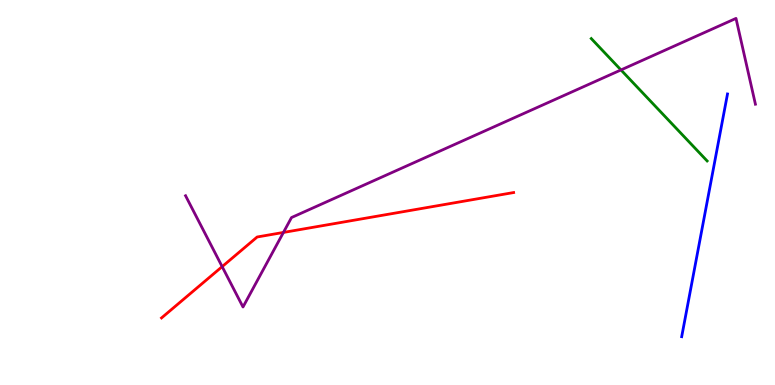[{'lines': ['blue', 'red'], 'intersections': []}, {'lines': ['green', 'red'], 'intersections': []}, {'lines': ['purple', 'red'], 'intersections': [{'x': 2.87, 'y': 3.07}, {'x': 3.66, 'y': 3.96}]}, {'lines': ['blue', 'green'], 'intersections': []}, {'lines': ['blue', 'purple'], 'intersections': []}, {'lines': ['green', 'purple'], 'intersections': [{'x': 8.01, 'y': 8.18}]}]